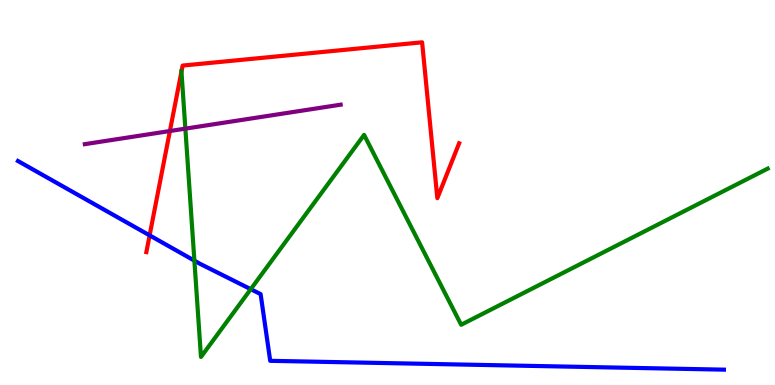[{'lines': ['blue', 'red'], 'intersections': [{'x': 1.93, 'y': 3.89}]}, {'lines': ['green', 'red'], 'intersections': [{'x': 2.34, 'y': 8.14}]}, {'lines': ['purple', 'red'], 'intersections': [{'x': 2.19, 'y': 6.6}]}, {'lines': ['blue', 'green'], 'intersections': [{'x': 2.51, 'y': 3.23}, {'x': 3.24, 'y': 2.49}]}, {'lines': ['blue', 'purple'], 'intersections': []}, {'lines': ['green', 'purple'], 'intersections': [{'x': 2.39, 'y': 6.66}]}]